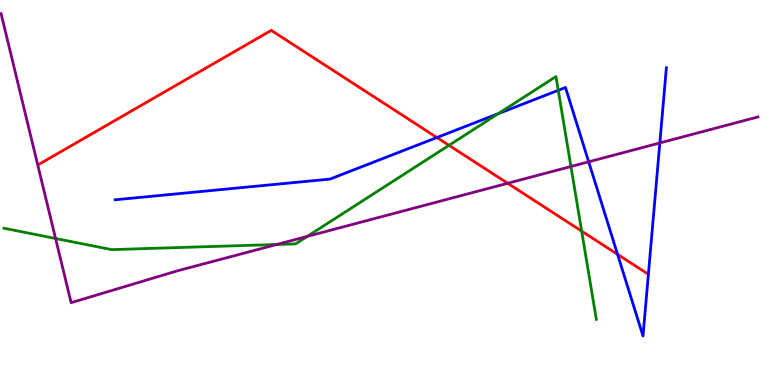[{'lines': ['blue', 'red'], 'intersections': [{'x': 5.64, 'y': 6.43}, {'x': 7.97, 'y': 3.39}]}, {'lines': ['green', 'red'], 'intersections': [{'x': 5.79, 'y': 6.23}, {'x': 7.51, 'y': 4.0}]}, {'lines': ['purple', 'red'], 'intersections': [{'x': 6.55, 'y': 5.24}]}, {'lines': ['blue', 'green'], 'intersections': [{'x': 6.43, 'y': 7.05}, {'x': 7.2, 'y': 7.65}]}, {'lines': ['blue', 'purple'], 'intersections': [{'x': 7.6, 'y': 5.8}, {'x': 8.51, 'y': 6.29}]}, {'lines': ['green', 'purple'], 'intersections': [{'x': 0.717, 'y': 3.81}, {'x': 3.57, 'y': 3.65}, {'x': 3.96, 'y': 3.86}, {'x': 7.37, 'y': 5.67}]}]